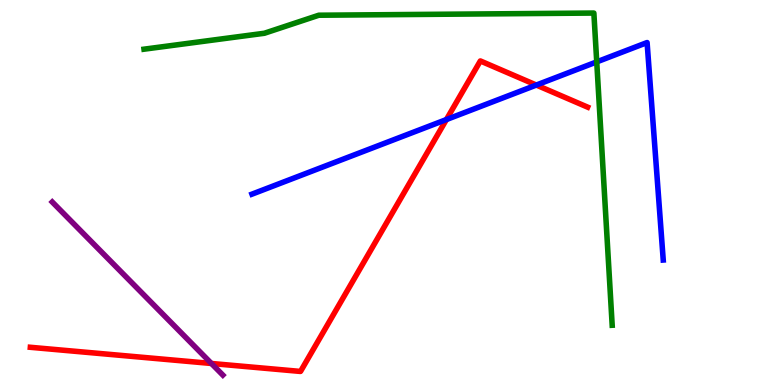[{'lines': ['blue', 'red'], 'intersections': [{'x': 5.76, 'y': 6.89}, {'x': 6.92, 'y': 7.79}]}, {'lines': ['green', 'red'], 'intersections': []}, {'lines': ['purple', 'red'], 'intersections': [{'x': 2.73, 'y': 0.559}]}, {'lines': ['blue', 'green'], 'intersections': [{'x': 7.7, 'y': 8.39}]}, {'lines': ['blue', 'purple'], 'intersections': []}, {'lines': ['green', 'purple'], 'intersections': []}]